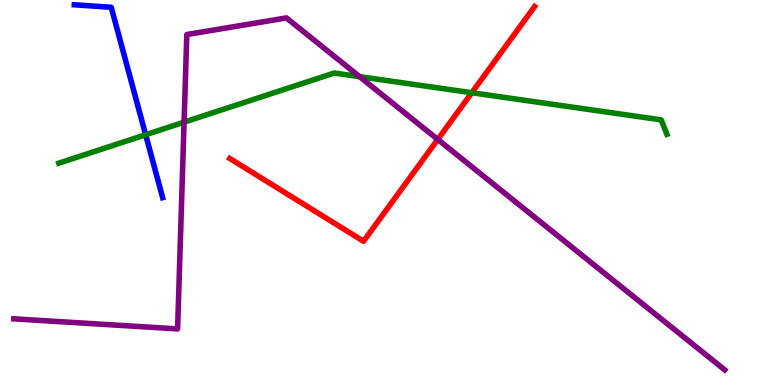[{'lines': ['blue', 'red'], 'intersections': []}, {'lines': ['green', 'red'], 'intersections': [{'x': 6.09, 'y': 7.59}]}, {'lines': ['purple', 'red'], 'intersections': [{'x': 5.65, 'y': 6.38}]}, {'lines': ['blue', 'green'], 'intersections': [{'x': 1.88, 'y': 6.5}]}, {'lines': ['blue', 'purple'], 'intersections': []}, {'lines': ['green', 'purple'], 'intersections': [{'x': 2.38, 'y': 6.83}, {'x': 4.64, 'y': 8.01}]}]